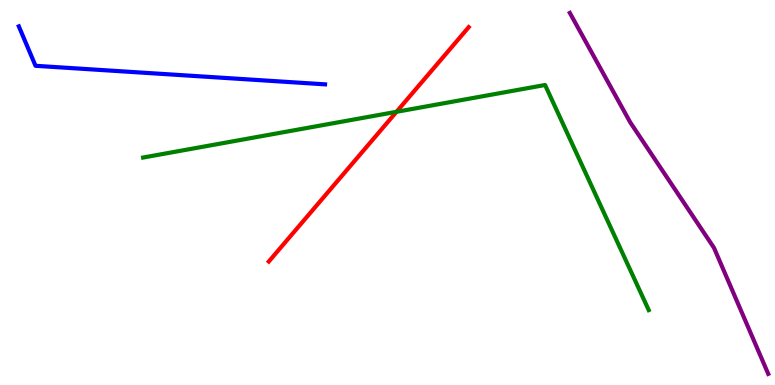[{'lines': ['blue', 'red'], 'intersections': []}, {'lines': ['green', 'red'], 'intersections': [{'x': 5.12, 'y': 7.1}]}, {'lines': ['purple', 'red'], 'intersections': []}, {'lines': ['blue', 'green'], 'intersections': []}, {'lines': ['blue', 'purple'], 'intersections': []}, {'lines': ['green', 'purple'], 'intersections': []}]